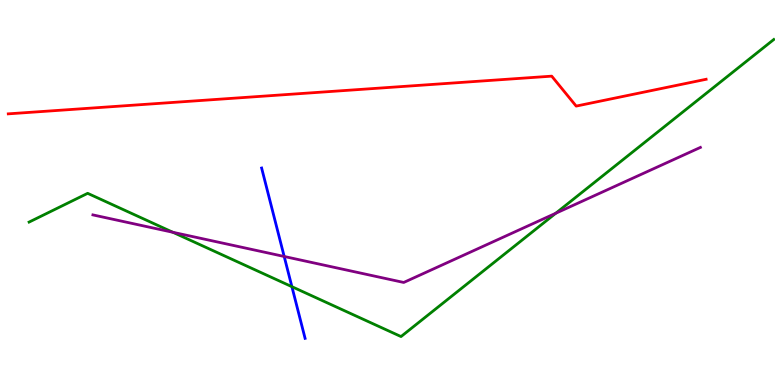[{'lines': ['blue', 'red'], 'intersections': []}, {'lines': ['green', 'red'], 'intersections': []}, {'lines': ['purple', 'red'], 'intersections': []}, {'lines': ['blue', 'green'], 'intersections': [{'x': 3.77, 'y': 2.55}]}, {'lines': ['blue', 'purple'], 'intersections': [{'x': 3.67, 'y': 3.34}]}, {'lines': ['green', 'purple'], 'intersections': [{'x': 2.23, 'y': 3.97}, {'x': 7.17, 'y': 4.46}]}]